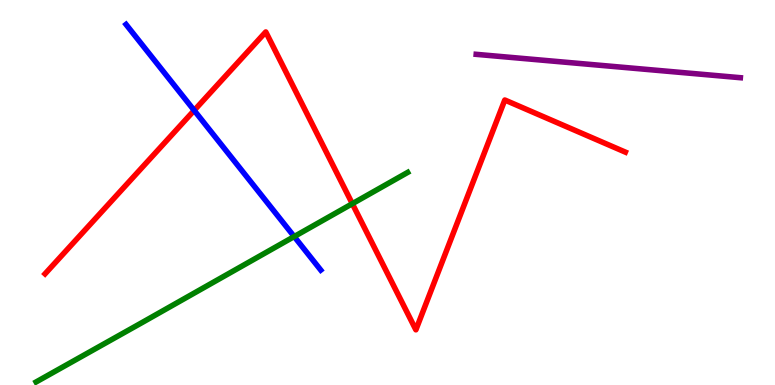[{'lines': ['blue', 'red'], 'intersections': [{'x': 2.51, 'y': 7.13}]}, {'lines': ['green', 'red'], 'intersections': [{'x': 4.55, 'y': 4.71}]}, {'lines': ['purple', 'red'], 'intersections': []}, {'lines': ['blue', 'green'], 'intersections': [{'x': 3.8, 'y': 3.86}]}, {'lines': ['blue', 'purple'], 'intersections': []}, {'lines': ['green', 'purple'], 'intersections': []}]